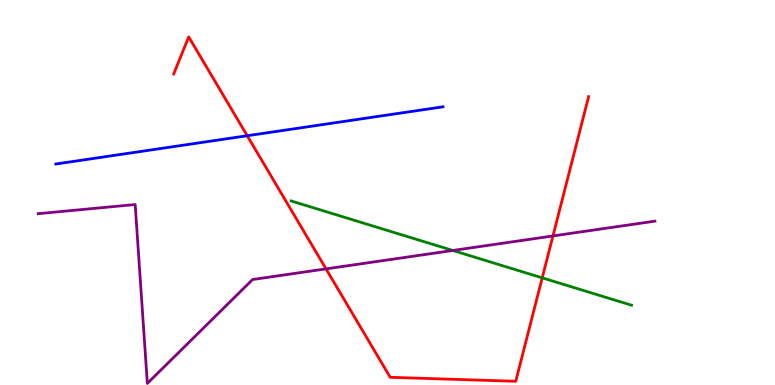[{'lines': ['blue', 'red'], 'intersections': [{'x': 3.19, 'y': 6.47}]}, {'lines': ['green', 'red'], 'intersections': [{'x': 7.0, 'y': 2.78}]}, {'lines': ['purple', 'red'], 'intersections': [{'x': 4.21, 'y': 3.02}, {'x': 7.13, 'y': 3.87}]}, {'lines': ['blue', 'green'], 'intersections': []}, {'lines': ['blue', 'purple'], 'intersections': []}, {'lines': ['green', 'purple'], 'intersections': [{'x': 5.84, 'y': 3.49}]}]